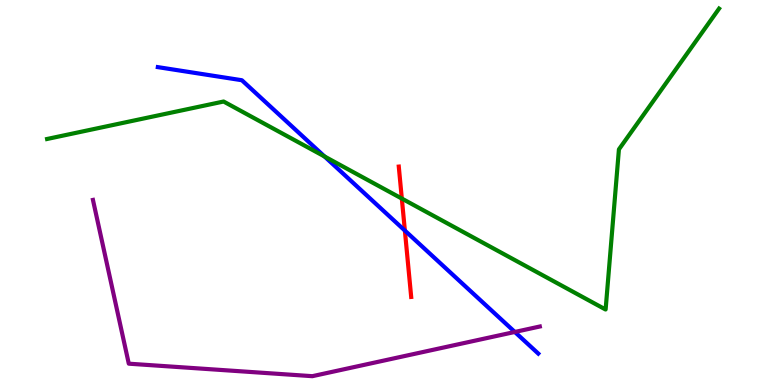[{'lines': ['blue', 'red'], 'intersections': [{'x': 5.22, 'y': 4.01}]}, {'lines': ['green', 'red'], 'intersections': [{'x': 5.18, 'y': 4.84}]}, {'lines': ['purple', 'red'], 'intersections': []}, {'lines': ['blue', 'green'], 'intersections': [{'x': 4.19, 'y': 5.94}]}, {'lines': ['blue', 'purple'], 'intersections': [{'x': 6.64, 'y': 1.38}]}, {'lines': ['green', 'purple'], 'intersections': []}]